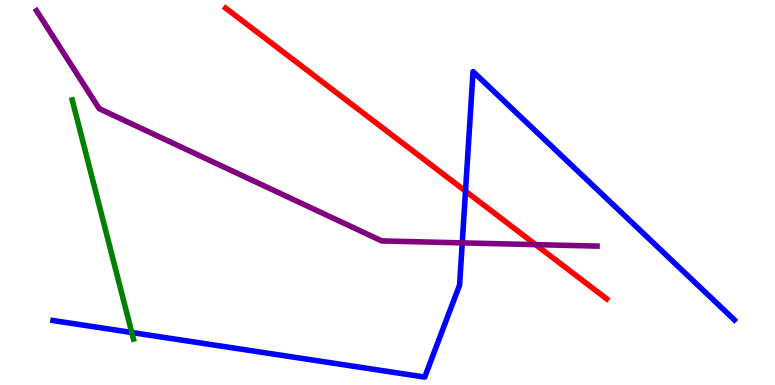[{'lines': ['blue', 'red'], 'intersections': [{'x': 6.01, 'y': 5.04}]}, {'lines': ['green', 'red'], 'intersections': []}, {'lines': ['purple', 'red'], 'intersections': [{'x': 6.91, 'y': 3.65}]}, {'lines': ['blue', 'green'], 'intersections': [{'x': 1.7, 'y': 1.36}]}, {'lines': ['blue', 'purple'], 'intersections': [{'x': 5.96, 'y': 3.69}]}, {'lines': ['green', 'purple'], 'intersections': []}]